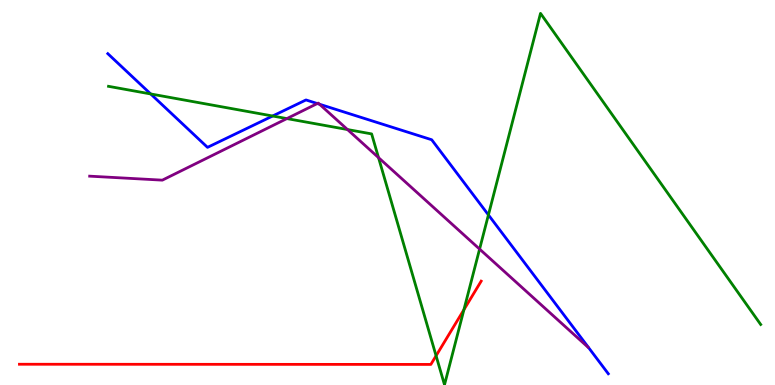[{'lines': ['blue', 'red'], 'intersections': []}, {'lines': ['green', 'red'], 'intersections': [{'x': 5.63, 'y': 0.759}, {'x': 5.99, 'y': 1.96}]}, {'lines': ['purple', 'red'], 'intersections': []}, {'lines': ['blue', 'green'], 'intersections': [{'x': 1.94, 'y': 7.56}, {'x': 3.52, 'y': 6.99}, {'x': 6.3, 'y': 4.42}]}, {'lines': ['blue', 'purple'], 'intersections': [{'x': 4.09, 'y': 7.31}, {'x': 4.12, 'y': 7.29}]}, {'lines': ['green', 'purple'], 'intersections': [{'x': 3.7, 'y': 6.92}, {'x': 4.48, 'y': 6.64}, {'x': 4.88, 'y': 5.91}, {'x': 6.19, 'y': 3.53}]}]